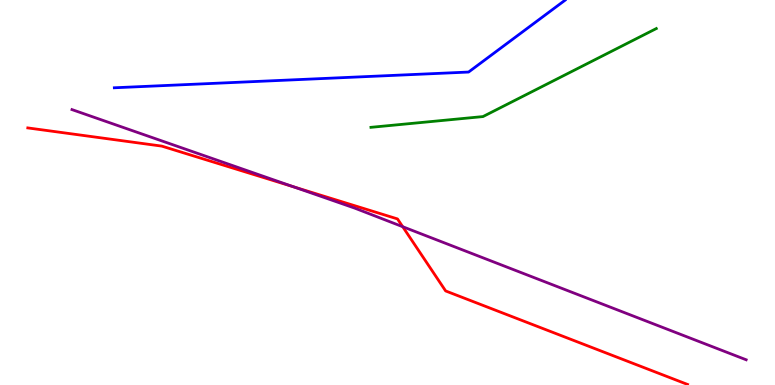[{'lines': ['blue', 'red'], 'intersections': []}, {'lines': ['green', 'red'], 'intersections': []}, {'lines': ['purple', 'red'], 'intersections': [{'x': 3.79, 'y': 5.15}, {'x': 5.2, 'y': 4.11}]}, {'lines': ['blue', 'green'], 'intersections': []}, {'lines': ['blue', 'purple'], 'intersections': []}, {'lines': ['green', 'purple'], 'intersections': []}]